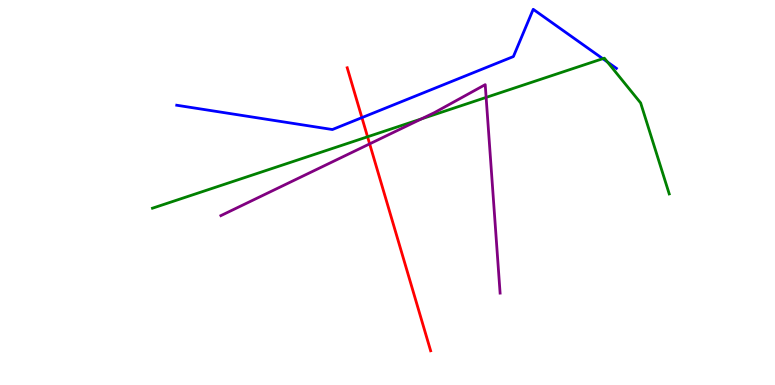[{'lines': ['blue', 'red'], 'intersections': [{'x': 4.67, 'y': 6.94}]}, {'lines': ['green', 'red'], 'intersections': [{'x': 4.74, 'y': 6.45}]}, {'lines': ['purple', 'red'], 'intersections': [{'x': 4.77, 'y': 6.26}]}, {'lines': ['blue', 'green'], 'intersections': [{'x': 7.78, 'y': 8.48}, {'x': 7.84, 'y': 8.39}]}, {'lines': ['blue', 'purple'], 'intersections': []}, {'lines': ['green', 'purple'], 'intersections': [{'x': 5.44, 'y': 6.91}, {'x': 6.27, 'y': 7.47}]}]